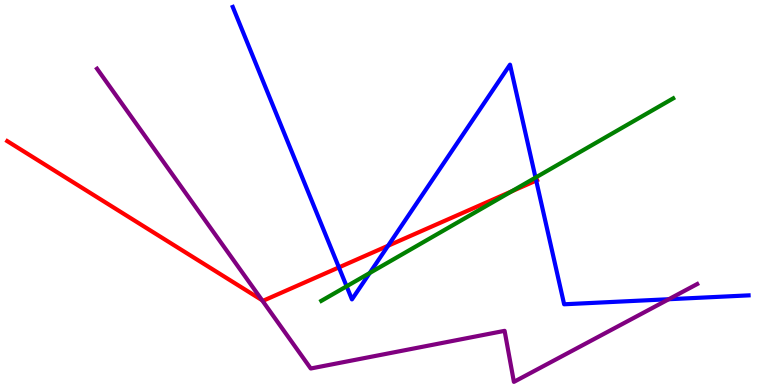[{'lines': ['blue', 'red'], 'intersections': [{'x': 4.37, 'y': 3.05}, {'x': 5.01, 'y': 3.62}, {'x': 6.92, 'y': 5.31}]}, {'lines': ['green', 'red'], 'intersections': [{'x': 6.6, 'y': 5.03}]}, {'lines': ['purple', 'red'], 'intersections': [{'x': 3.38, 'y': 2.2}]}, {'lines': ['blue', 'green'], 'intersections': [{'x': 4.47, 'y': 2.56}, {'x': 4.77, 'y': 2.91}, {'x': 6.91, 'y': 5.39}]}, {'lines': ['blue', 'purple'], 'intersections': [{'x': 8.63, 'y': 2.23}]}, {'lines': ['green', 'purple'], 'intersections': []}]